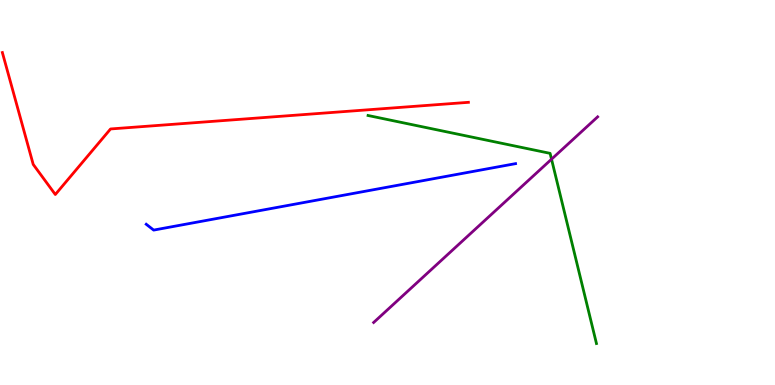[{'lines': ['blue', 'red'], 'intersections': []}, {'lines': ['green', 'red'], 'intersections': []}, {'lines': ['purple', 'red'], 'intersections': []}, {'lines': ['blue', 'green'], 'intersections': []}, {'lines': ['blue', 'purple'], 'intersections': []}, {'lines': ['green', 'purple'], 'intersections': [{'x': 7.12, 'y': 5.87}]}]